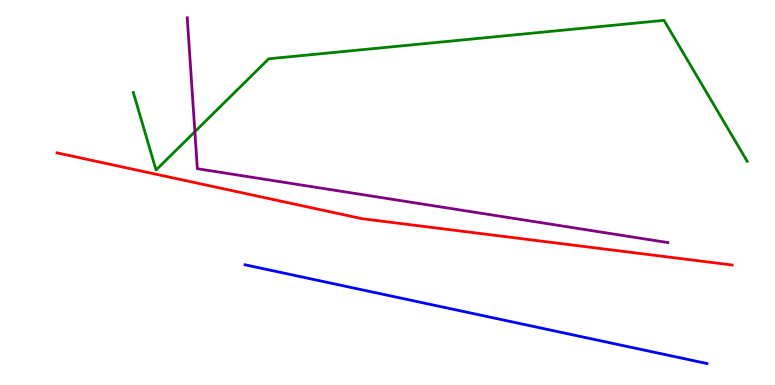[{'lines': ['blue', 'red'], 'intersections': []}, {'lines': ['green', 'red'], 'intersections': []}, {'lines': ['purple', 'red'], 'intersections': []}, {'lines': ['blue', 'green'], 'intersections': []}, {'lines': ['blue', 'purple'], 'intersections': []}, {'lines': ['green', 'purple'], 'intersections': [{'x': 2.51, 'y': 6.58}]}]